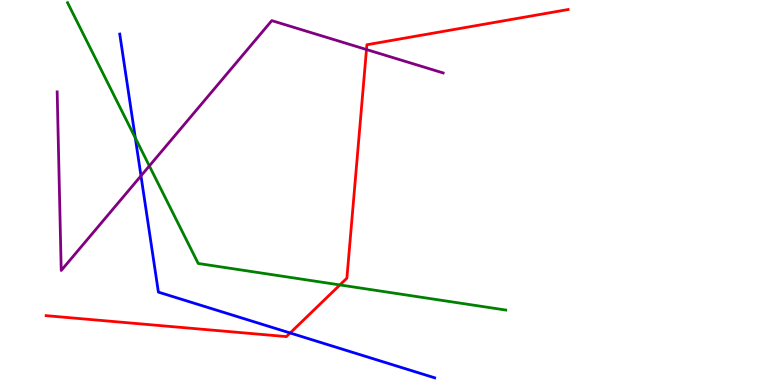[{'lines': ['blue', 'red'], 'intersections': [{'x': 3.74, 'y': 1.35}]}, {'lines': ['green', 'red'], 'intersections': [{'x': 4.39, 'y': 2.6}]}, {'lines': ['purple', 'red'], 'intersections': [{'x': 4.73, 'y': 8.71}]}, {'lines': ['blue', 'green'], 'intersections': [{'x': 1.75, 'y': 6.42}]}, {'lines': ['blue', 'purple'], 'intersections': [{'x': 1.82, 'y': 5.43}]}, {'lines': ['green', 'purple'], 'intersections': [{'x': 1.93, 'y': 5.69}]}]